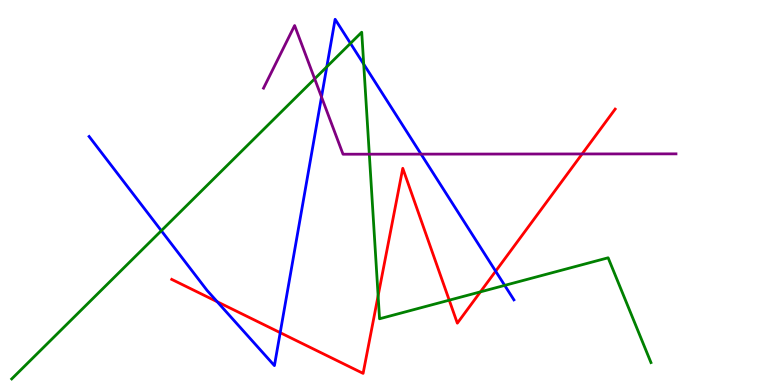[{'lines': ['blue', 'red'], 'intersections': [{'x': 2.8, 'y': 2.16}, {'x': 3.62, 'y': 1.36}, {'x': 6.4, 'y': 2.96}]}, {'lines': ['green', 'red'], 'intersections': [{'x': 4.88, 'y': 2.32}, {'x': 5.8, 'y': 2.2}, {'x': 6.2, 'y': 2.42}]}, {'lines': ['purple', 'red'], 'intersections': [{'x': 7.51, 'y': 6.0}]}, {'lines': ['blue', 'green'], 'intersections': [{'x': 2.08, 'y': 4.01}, {'x': 4.22, 'y': 8.26}, {'x': 4.52, 'y': 8.87}, {'x': 4.69, 'y': 8.33}, {'x': 6.51, 'y': 2.59}]}, {'lines': ['blue', 'purple'], 'intersections': [{'x': 4.15, 'y': 7.48}, {'x': 5.43, 'y': 6.0}]}, {'lines': ['green', 'purple'], 'intersections': [{'x': 4.06, 'y': 7.95}, {'x': 4.77, 'y': 6.0}]}]